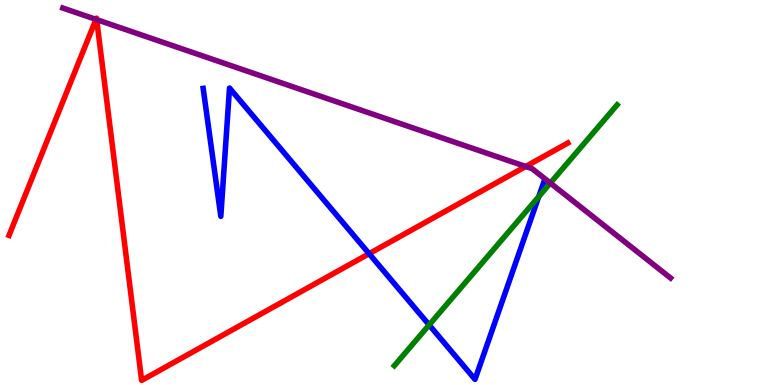[{'lines': ['blue', 'red'], 'intersections': [{'x': 4.76, 'y': 3.41}]}, {'lines': ['green', 'red'], 'intersections': []}, {'lines': ['purple', 'red'], 'intersections': [{'x': 1.24, 'y': 9.5}, {'x': 1.25, 'y': 9.49}, {'x': 6.78, 'y': 5.68}]}, {'lines': ['blue', 'green'], 'intersections': [{'x': 5.54, 'y': 1.56}, {'x': 6.95, 'y': 4.89}]}, {'lines': ['blue', 'purple'], 'intersections': []}, {'lines': ['green', 'purple'], 'intersections': [{'x': 7.1, 'y': 5.25}]}]